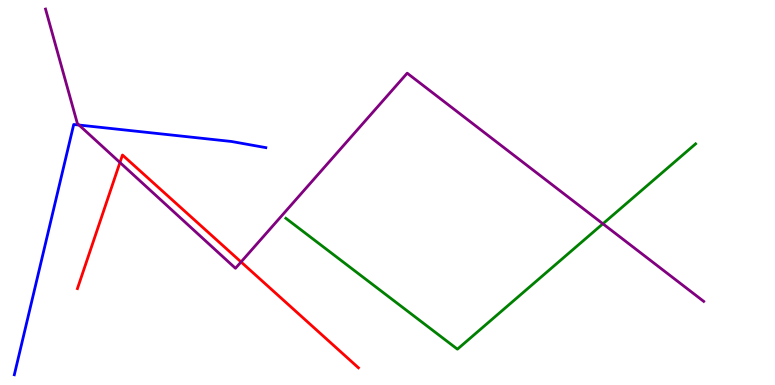[{'lines': ['blue', 'red'], 'intersections': []}, {'lines': ['green', 'red'], 'intersections': []}, {'lines': ['purple', 'red'], 'intersections': [{'x': 1.55, 'y': 5.78}, {'x': 3.11, 'y': 3.2}]}, {'lines': ['blue', 'green'], 'intersections': []}, {'lines': ['blue', 'purple'], 'intersections': [{'x': 1.02, 'y': 6.75}]}, {'lines': ['green', 'purple'], 'intersections': [{'x': 7.78, 'y': 4.19}]}]